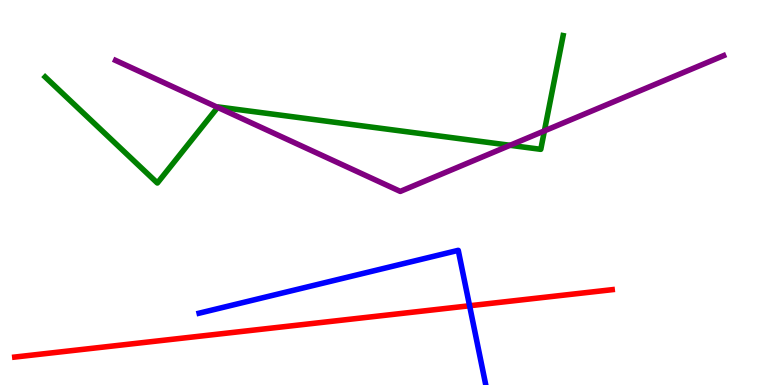[{'lines': ['blue', 'red'], 'intersections': [{'x': 6.06, 'y': 2.06}]}, {'lines': ['green', 'red'], 'intersections': []}, {'lines': ['purple', 'red'], 'intersections': []}, {'lines': ['blue', 'green'], 'intersections': []}, {'lines': ['blue', 'purple'], 'intersections': []}, {'lines': ['green', 'purple'], 'intersections': [{'x': 2.81, 'y': 7.21}, {'x': 6.58, 'y': 6.23}, {'x': 7.02, 'y': 6.6}]}]